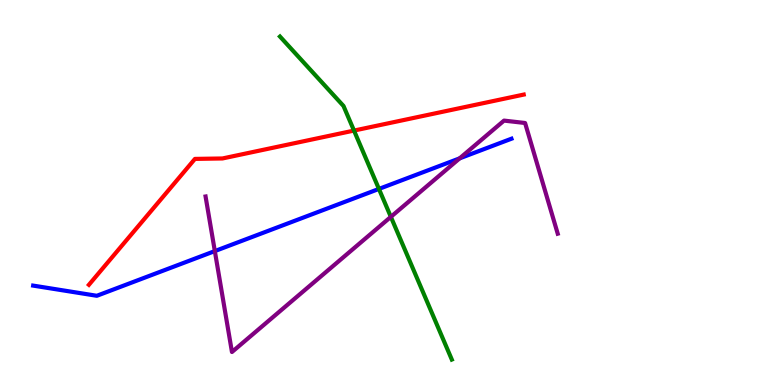[{'lines': ['blue', 'red'], 'intersections': []}, {'lines': ['green', 'red'], 'intersections': [{'x': 4.57, 'y': 6.61}]}, {'lines': ['purple', 'red'], 'intersections': []}, {'lines': ['blue', 'green'], 'intersections': [{'x': 4.89, 'y': 5.09}]}, {'lines': ['blue', 'purple'], 'intersections': [{'x': 2.77, 'y': 3.48}, {'x': 5.93, 'y': 5.89}]}, {'lines': ['green', 'purple'], 'intersections': [{'x': 5.04, 'y': 4.37}]}]